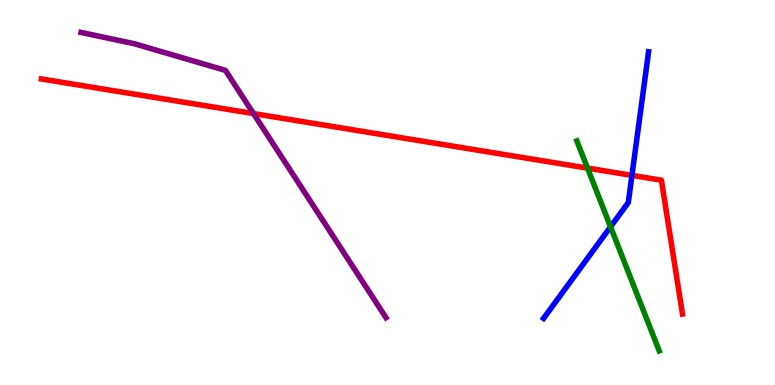[{'lines': ['blue', 'red'], 'intersections': [{'x': 8.15, 'y': 5.44}]}, {'lines': ['green', 'red'], 'intersections': [{'x': 7.58, 'y': 5.63}]}, {'lines': ['purple', 'red'], 'intersections': [{'x': 3.27, 'y': 7.05}]}, {'lines': ['blue', 'green'], 'intersections': [{'x': 7.88, 'y': 4.11}]}, {'lines': ['blue', 'purple'], 'intersections': []}, {'lines': ['green', 'purple'], 'intersections': []}]